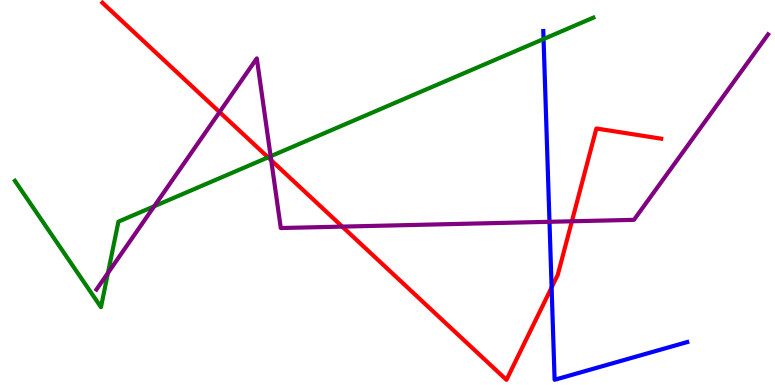[{'lines': ['blue', 'red'], 'intersections': [{'x': 7.12, 'y': 2.53}]}, {'lines': ['green', 'red'], 'intersections': [{'x': 3.46, 'y': 5.91}]}, {'lines': ['purple', 'red'], 'intersections': [{'x': 2.83, 'y': 7.09}, {'x': 3.5, 'y': 5.84}, {'x': 4.42, 'y': 4.11}, {'x': 7.38, 'y': 4.25}]}, {'lines': ['blue', 'green'], 'intersections': [{'x': 7.01, 'y': 8.99}]}, {'lines': ['blue', 'purple'], 'intersections': [{'x': 7.09, 'y': 4.24}]}, {'lines': ['green', 'purple'], 'intersections': [{'x': 1.39, 'y': 2.91}, {'x': 1.99, 'y': 4.64}, {'x': 3.49, 'y': 5.94}]}]